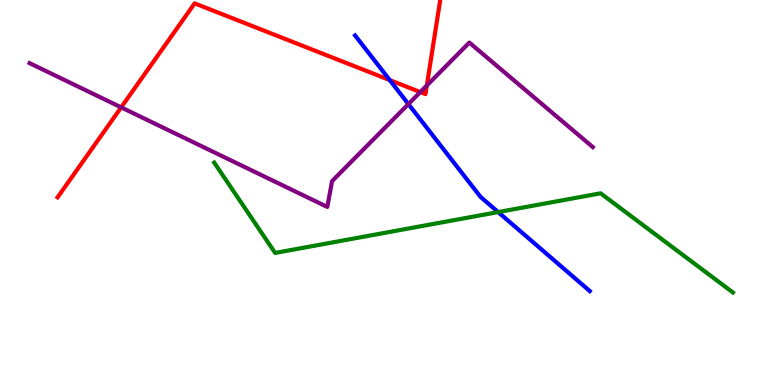[{'lines': ['blue', 'red'], 'intersections': [{'x': 5.03, 'y': 7.92}]}, {'lines': ['green', 'red'], 'intersections': []}, {'lines': ['purple', 'red'], 'intersections': [{'x': 1.56, 'y': 7.21}, {'x': 5.42, 'y': 7.61}, {'x': 5.51, 'y': 7.78}]}, {'lines': ['blue', 'green'], 'intersections': [{'x': 6.43, 'y': 4.49}]}, {'lines': ['blue', 'purple'], 'intersections': [{'x': 5.27, 'y': 7.3}]}, {'lines': ['green', 'purple'], 'intersections': []}]